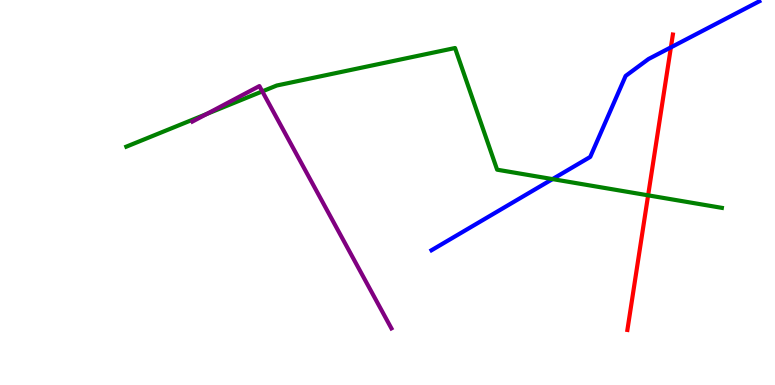[{'lines': ['blue', 'red'], 'intersections': [{'x': 8.66, 'y': 8.77}]}, {'lines': ['green', 'red'], 'intersections': [{'x': 8.36, 'y': 4.93}]}, {'lines': ['purple', 'red'], 'intersections': []}, {'lines': ['blue', 'green'], 'intersections': [{'x': 7.13, 'y': 5.35}]}, {'lines': ['blue', 'purple'], 'intersections': []}, {'lines': ['green', 'purple'], 'intersections': [{'x': 2.67, 'y': 7.04}, {'x': 3.38, 'y': 7.63}]}]